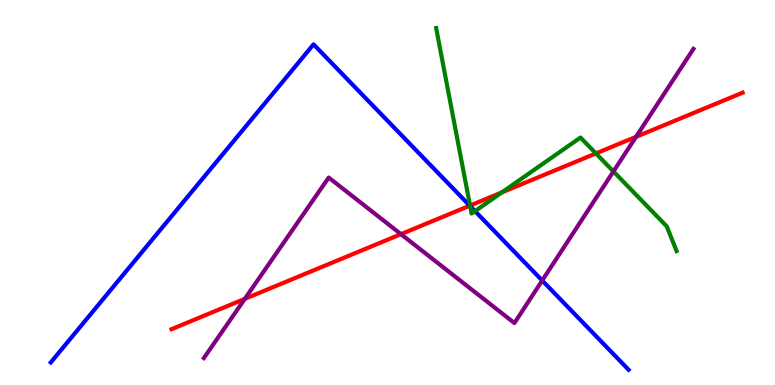[{'lines': ['blue', 'red'], 'intersections': [{'x': 6.06, 'y': 4.66}]}, {'lines': ['green', 'red'], 'intersections': [{'x': 6.06, 'y': 4.66}, {'x': 6.48, 'y': 5.0}, {'x': 7.69, 'y': 6.01}]}, {'lines': ['purple', 'red'], 'intersections': [{'x': 3.16, 'y': 2.24}, {'x': 5.17, 'y': 3.92}, {'x': 8.21, 'y': 6.45}]}, {'lines': ['blue', 'green'], 'intersections': [{'x': 6.07, 'y': 4.65}, {'x': 6.13, 'y': 4.52}]}, {'lines': ['blue', 'purple'], 'intersections': [{'x': 7.0, 'y': 2.71}]}, {'lines': ['green', 'purple'], 'intersections': [{'x': 7.92, 'y': 5.55}]}]